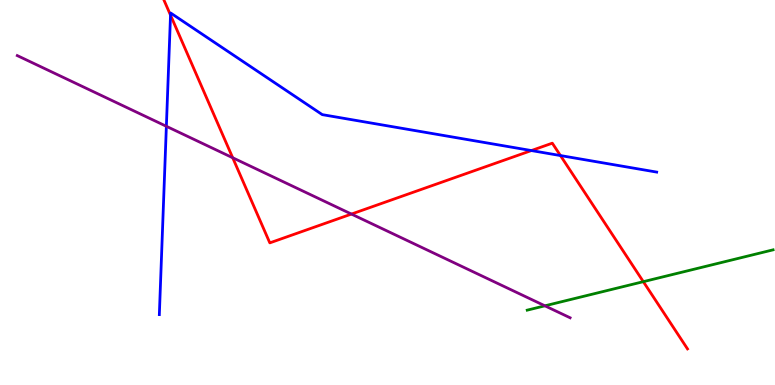[{'lines': ['blue', 'red'], 'intersections': [{'x': 2.2, 'y': 9.61}, {'x': 6.86, 'y': 6.09}, {'x': 7.23, 'y': 5.96}]}, {'lines': ['green', 'red'], 'intersections': [{'x': 8.3, 'y': 2.68}]}, {'lines': ['purple', 'red'], 'intersections': [{'x': 3.0, 'y': 5.9}, {'x': 4.53, 'y': 4.44}]}, {'lines': ['blue', 'green'], 'intersections': []}, {'lines': ['blue', 'purple'], 'intersections': [{'x': 2.15, 'y': 6.72}]}, {'lines': ['green', 'purple'], 'intersections': [{'x': 7.03, 'y': 2.06}]}]